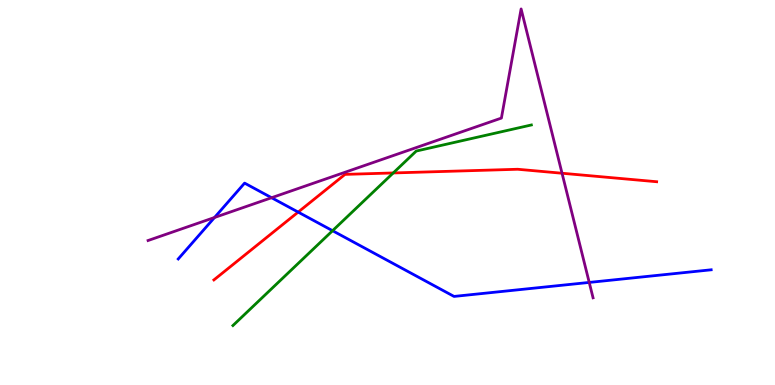[{'lines': ['blue', 'red'], 'intersections': [{'x': 3.85, 'y': 4.49}]}, {'lines': ['green', 'red'], 'intersections': [{'x': 5.07, 'y': 5.51}]}, {'lines': ['purple', 'red'], 'intersections': [{'x': 7.25, 'y': 5.5}]}, {'lines': ['blue', 'green'], 'intersections': [{'x': 4.29, 'y': 4.01}]}, {'lines': ['blue', 'purple'], 'intersections': [{'x': 2.77, 'y': 4.35}, {'x': 3.5, 'y': 4.86}, {'x': 7.6, 'y': 2.66}]}, {'lines': ['green', 'purple'], 'intersections': []}]